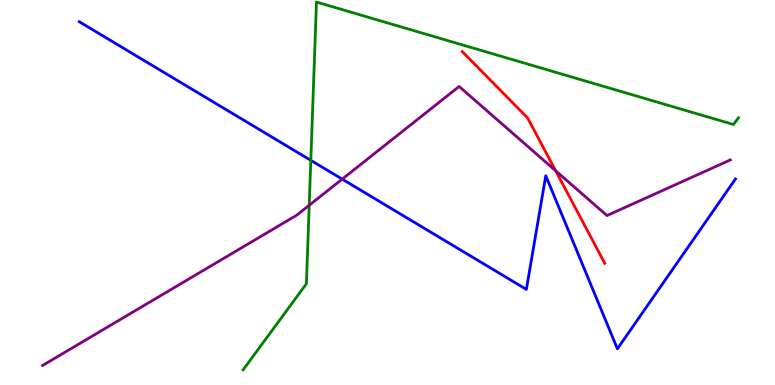[{'lines': ['blue', 'red'], 'intersections': []}, {'lines': ['green', 'red'], 'intersections': []}, {'lines': ['purple', 'red'], 'intersections': [{'x': 7.17, 'y': 5.57}]}, {'lines': ['blue', 'green'], 'intersections': [{'x': 4.01, 'y': 5.84}]}, {'lines': ['blue', 'purple'], 'intersections': [{'x': 4.42, 'y': 5.35}]}, {'lines': ['green', 'purple'], 'intersections': [{'x': 3.99, 'y': 4.67}]}]